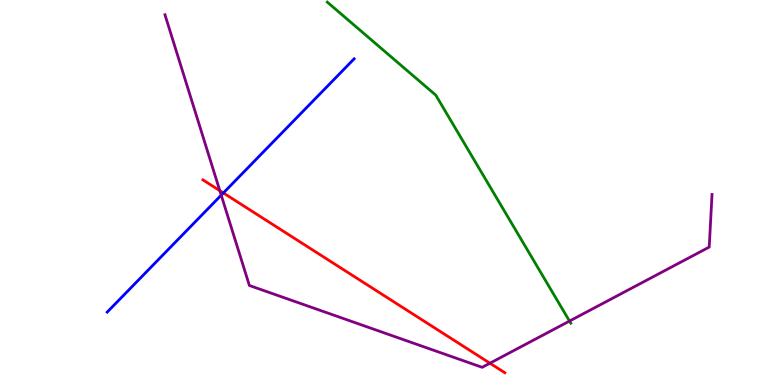[{'lines': ['blue', 'red'], 'intersections': [{'x': 2.88, 'y': 4.99}]}, {'lines': ['green', 'red'], 'intersections': []}, {'lines': ['purple', 'red'], 'intersections': [{'x': 2.84, 'y': 5.05}, {'x': 6.32, 'y': 0.566}]}, {'lines': ['blue', 'green'], 'intersections': []}, {'lines': ['blue', 'purple'], 'intersections': [{'x': 2.85, 'y': 4.93}]}, {'lines': ['green', 'purple'], 'intersections': [{'x': 7.35, 'y': 1.66}]}]